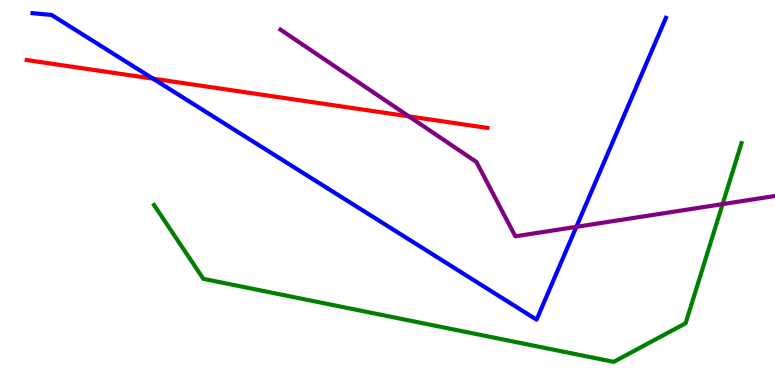[{'lines': ['blue', 'red'], 'intersections': [{'x': 1.97, 'y': 7.96}]}, {'lines': ['green', 'red'], 'intersections': []}, {'lines': ['purple', 'red'], 'intersections': [{'x': 5.28, 'y': 6.98}]}, {'lines': ['blue', 'green'], 'intersections': []}, {'lines': ['blue', 'purple'], 'intersections': [{'x': 7.44, 'y': 4.11}]}, {'lines': ['green', 'purple'], 'intersections': [{'x': 9.32, 'y': 4.7}]}]